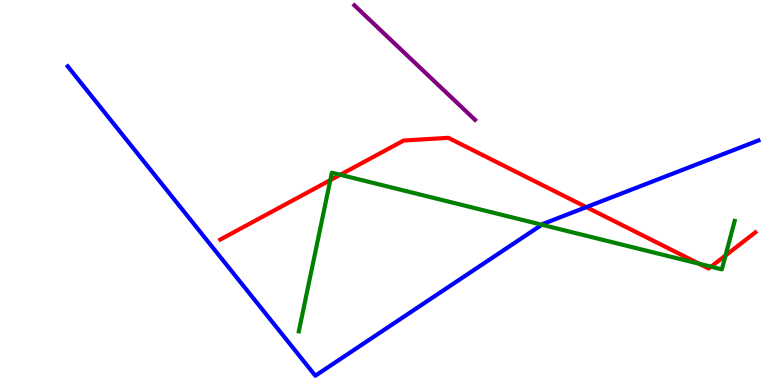[{'lines': ['blue', 'red'], 'intersections': [{'x': 7.57, 'y': 4.62}]}, {'lines': ['green', 'red'], 'intersections': [{'x': 4.26, 'y': 5.32}, {'x': 4.39, 'y': 5.46}, {'x': 9.02, 'y': 3.15}, {'x': 9.17, 'y': 3.07}, {'x': 9.36, 'y': 3.36}]}, {'lines': ['purple', 'red'], 'intersections': []}, {'lines': ['blue', 'green'], 'intersections': [{'x': 6.99, 'y': 4.16}]}, {'lines': ['blue', 'purple'], 'intersections': []}, {'lines': ['green', 'purple'], 'intersections': []}]